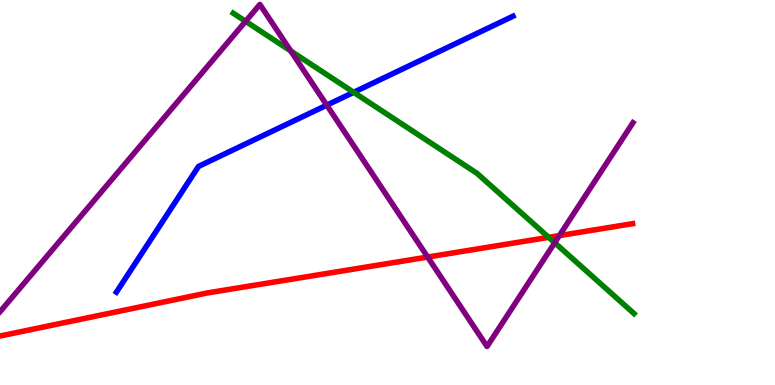[{'lines': ['blue', 'red'], 'intersections': []}, {'lines': ['green', 'red'], 'intersections': [{'x': 7.08, 'y': 3.84}]}, {'lines': ['purple', 'red'], 'intersections': [{'x': 5.52, 'y': 3.32}, {'x': 7.22, 'y': 3.88}]}, {'lines': ['blue', 'green'], 'intersections': [{'x': 4.56, 'y': 7.6}]}, {'lines': ['blue', 'purple'], 'intersections': [{'x': 4.22, 'y': 7.27}]}, {'lines': ['green', 'purple'], 'intersections': [{'x': 3.17, 'y': 9.45}, {'x': 3.75, 'y': 8.68}, {'x': 7.16, 'y': 3.7}]}]